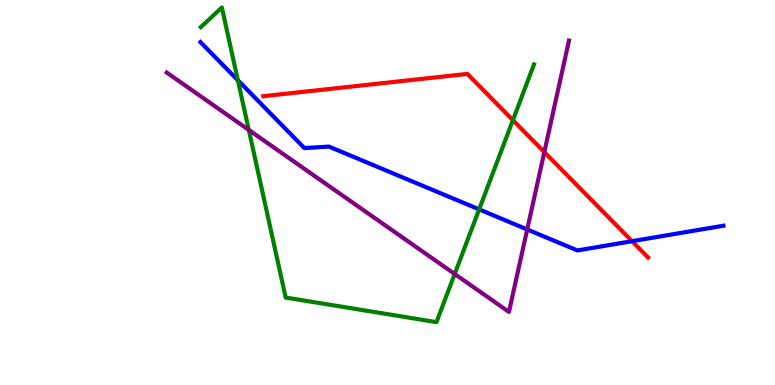[{'lines': ['blue', 'red'], 'intersections': [{'x': 8.16, 'y': 3.74}]}, {'lines': ['green', 'red'], 'intersections': [{'x': 6.62, 'y': 6.88}]}, {'lines': ['purple', 'red'], 'intersections': [{'x': 7.02, 'y': 6.05}]}, {'lines': ['blue', 'green'], 'intersections': [{'x': 3.07, 'y': 7.92}, {'x': 6.18, 'y': 4.56}]}, {'lines': ['blue', 'purple'], 'intersections': [{'x': 6.8, 'y': 4.04}]}, {'lines': ['green', 'purple'], 'intersections': [{'x': 3.21, 'y': 6.62}, {'x': 5.87, 'y': 2.88}]}]